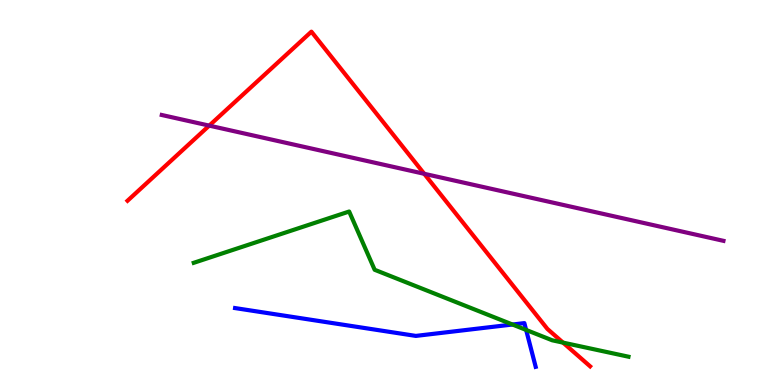[{'lines': ['blue', 'red'], 'intersections': []}, {'lines': ['green', 'red'], 'intersections': [{'x': 7.27, 'y': 1.1}]}, {'lines': ['purple', 'red'], 'intersections': [{'x': 2.7, 'y': 6.74}, {'x': 5.47, 'y': 5.49}]}, {'lines': ['blue', 'green'], 'intersections': [{'x': 6.61, 'y': 1.57}, {'x': 6.79, 'y': 1.43}]}, {'lines': ['blue', 'purple'], 'intersections': []}, {'lines': ['green', 'purple'], 'intersections': []}]